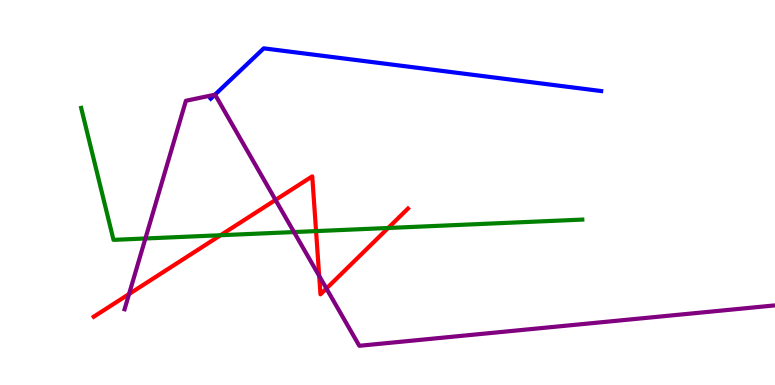[{'lines': ['blue', 'red'], 'intersections': []}, {'lines': ['green', 'red'], 'intersections': [{'x': 2.85, 'y': 3.89}, {'x': 4.08, 'y': 4.0}, {'x': 5.01, 'y': 4.08}]}, {'lines': ['purple', 'red'], 'intersections': [{'x': 1.67, 'y': 2.36}, {'x': 3.56, 'y': 4.81}, {'x': 4.12, 'y': 2.83}, {'x': 4.21, 'y': 2.51}]}, {'lines': ['blue', 'green'], 'intersections': []}, {'lines': ['blue', 'purple'], 'intersections': [{'x': 2.77, 'y': 7.54}]}, {'lines': ['green', 'purple'], 'intersections': [{'x': 1.88, 'y': 3.81}, {'x': 3.79, 'y': 3.97}]}]